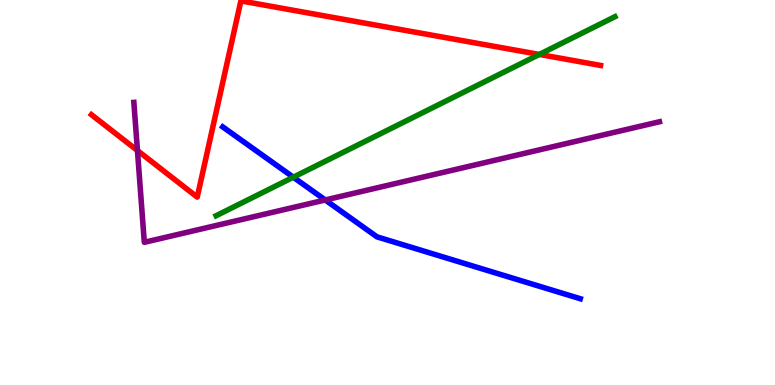[{'lines': ['blue', 'red'], 'intersections': []}, {'lines': ['green', 'red'], 'intersections': [{'x': 6.96, 'y': 8.59}]}, {'lines': ['purple', 'red'], 'intersections': [{'x': 1.77, 'y': 6.09}]}, {'lines': ['blue', 'green'], 'intersections': [{'x': 3.78, 'y': 5.4}]}, {'lines': ['blue', 'purple'], 'intersections': [{'x': 4.2, 'y': 4.81}]}, {'lines': ['green', 'purple'], 'intersections': []}]